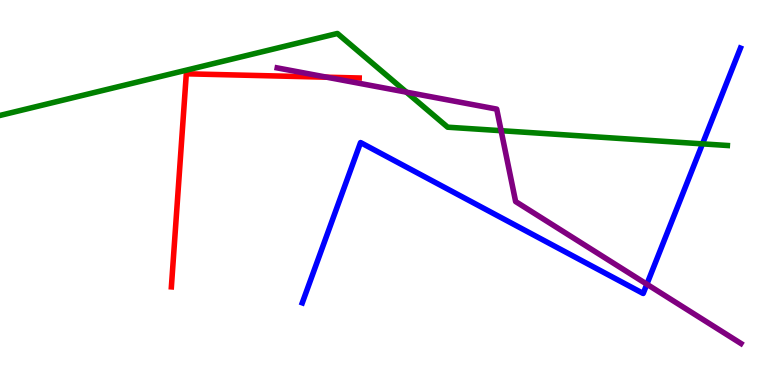[{'lines': ['blue', 'red'], 'intersections': []}, {'lines': ['green', 'red'], 'intersections': []}, {'lines': ['purple', 'red'], 'intersections': [{'x': 4.22, 'y': 7.99}]}, {'lines': ['blue', 'green'], 'intersections': [{'x': 9.06, 'y': 6.26}]}, {'lines': ['blue', 'purple'], 'intersections': [{'x': 8.35, 'y': 2.62}]}, {'lines': ['green', 'purple'], 'intersections': [{'x': 5.24, 'y': 7.61}, {'x': 6.47, 'y': 6.61}]}]